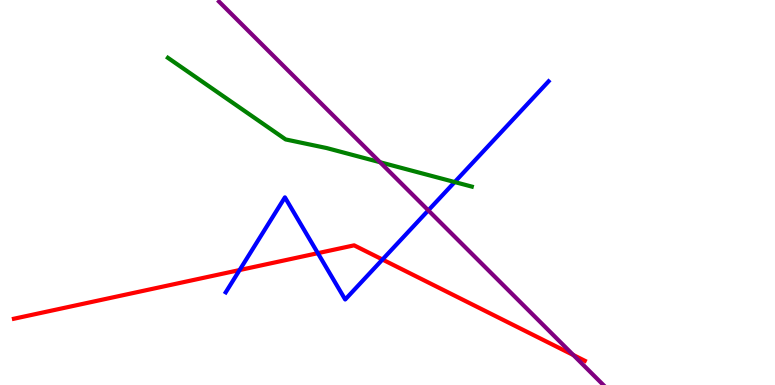[{'lines': ['blue', 'red'], 'intersections': [{'x': 3.09, 'y': 2.99}, {'x': 4.1, 'y': 3.42}, {'x': 4.94, 'y': 3.26}]}, {'lines': ['green', 'red'], 'intersections': []}, {'lines': ['purple', 'red'], 'intersections': [{'x': 7.4, 'y': 0.779}]}, {'lines': ['blue', 'green'], 'intersections': [{'x': 5.87, 'y': 5.27}]}, {'lines': ['blue', 'purple'], 'intersections': [{'x': 5.53, 'y': 4.54}]}, {'lines': ['green', 'purple'], 'intersections': [{'x': 4.9, 'y': 5.79}]}]